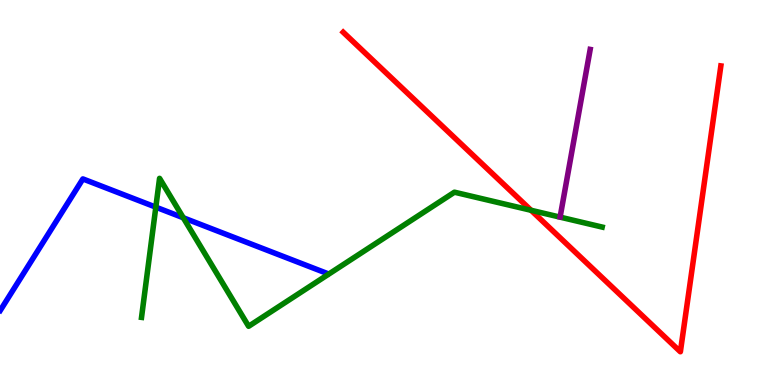[{'lines': ['blue', 'red'], 'intersections': []}, {'lines': ['green', 'red'], 'intersections': [{'x': 6.85, 'y': 4.54}]}, {'lines': ['purple', 'red'], 'intersections': []}, {'lines': ['blue', 'green'], 'intersections': [{'x': 2.01, 'y': 4.62}, {'x': 2.37, 'y': 4.34}]}, {'lines': ['blue', 'purple'], 'intersections': []}, {'lines': ['green', 'purple'], 'intersections': []}]